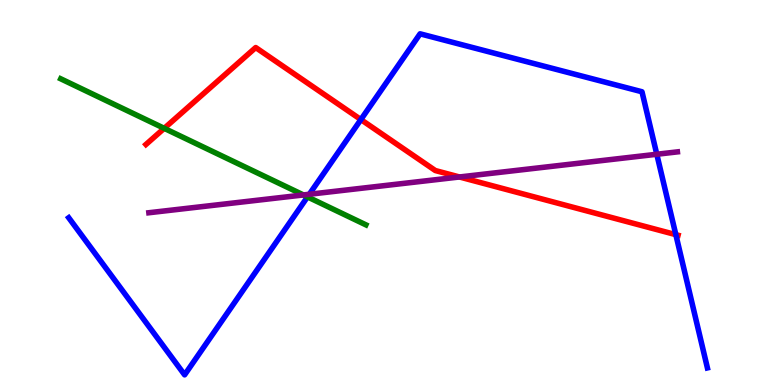[{'lines': ['blue', 'red'], 'intersections': [{'x': 4.66, 'y': 6.89}, {'x': 8.72, 'y': 3.91}]}, {'lines': ['green', 'red'], 'intersections': [{'x': 2.12, 'y': 6.67}]}, {'lines': ['purple', 'red'], 'intersections': [{'x': 5.93, 'y': 5.4}]}, {'lines': ['blue', 'green'], 'intersections': [{'x': 3.97, 'y': 4.89}]}, {'lines': ['blue', 'purple'], 'intersections': [{'x': 3.99, 'y': 4.95}, {'x': 8.47, 'y': 5.99}]}, {'lines': ['green', 'purple'], 'intersections': [{'x': 3.92, 'y': 4.94}]}]